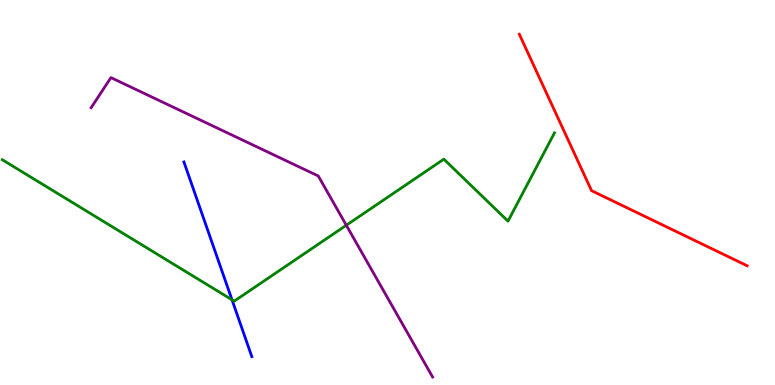[{'lines': ['blue', 'red'], 'intersections': []}, {'lines': ['green', 'red'], 'intersections': []}, {'lines': ['purple', 'red'], 'intersections': []}, {'lines': ['blue', 'green'], 'intersections': [{'x': 2.99, 'y': 2.21}]}, {'lines': ['blue', 'purple'], 'intersections': []}, {'lines': ['green', 'purple'], 'intersections': [{'x': 4.47, 'y': 4.15}]}]